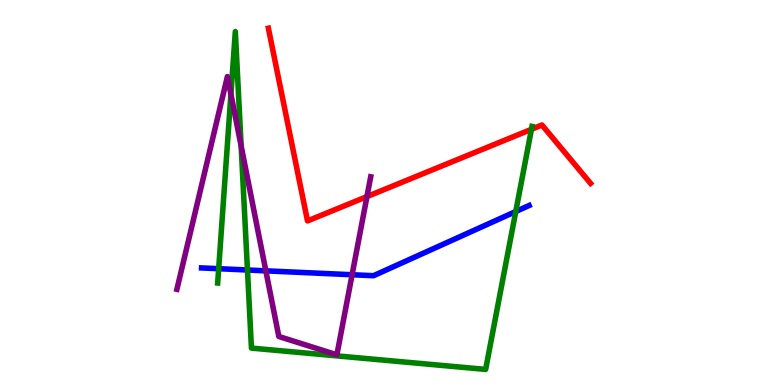[{'lines': ['blue', 'red'], 'intersections': []}, {'lines': ['green', 'red'], 'intersections': [{'x': 6.86, 'y': 6.64}]}, {'lines': ['purple', 'red'], 'intersections': [{'x': 4.73, 'y': 4.89}]}, {'lines': ['blue', 'green'], 'intersections': [{'x': 2.82, 'y': 3.02}, {'x': 3.19, 'y': 2.99}, {'x': 6.66, 'y': 4.51}]}, {'lines': ['blue', 'purple'], 'intersections': [{'x': 3.43, 'y': 2.97}, {'x': 4.54, 'y': 2.86}]}, {'lines': ['green', 'purple'], 'intersections': [{'x': 2.98, 'y': 7.55}, {'x': 3.11, 'y': 6.21}]}]